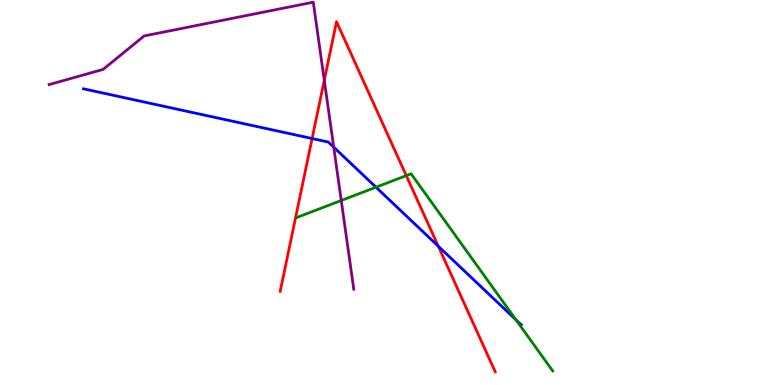[{'lines': ['blue', 'red'], 'intersections': [{'x': 4.03, 'y': 6.4}, {'x': 5.66, 'y': 3.6}]}, {'lines': ['green', 'red'], 'intersections': [{'x': 5.24, 'y': 5.44}]}, {'lines': ['purple', 'red'], 'intersections': [{'x': 4.18, 'y': 7.92}]}, {'lines': ['blue', 'green'], 'intersections': [{'x': 4.85, 'y': 5.14}, {'x': 6.66, 'y': 1.69}]}, {'lines': ['blue', 'purple'], 'intersections': [{'x': 4.31, 'y': 6.18}]}, {'lines': ['green', 'purple'], 'intersections': [{'x': 4.4, 'y': 4.79}]}]